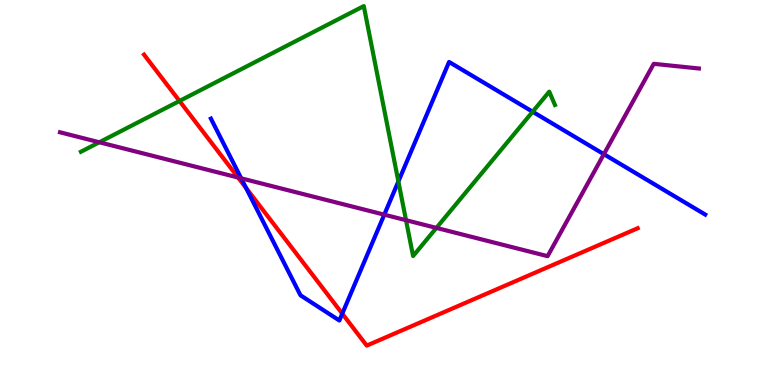[{'lines': ['blue', 'red'], 'intersections': [{'x': 3.17, 'y': 5.12}, {'x': 4.42, 'y': 1.85}]}, {'lines': ['green', 'red'], 'intersections': [{'x': 2.32, 'y': 7.38}]}, {'lines': ['purple', 'red'], 'intersections': [{'x': 3.07, 'y': 5.39}]}, {'lines': ['blue', 'green'], 'intersections': [{'x': 5.14, 'y': 5.29}, {'x': 6.87, 'y': 7.1}]}, {'lines': ['blue', 'purple'], 'intersections': [{'x': 3.11, 'y': 5.37}, {'x': 4.96, 'y': 4.42}, {'x': 7.79, 'y': 6.0}]}, {'lines': ['green', 'purple'], 'intersections': [{'x': 1.28, 'y': 6.3}, {'x': 5.24, 'y': 4.28}, {'x': 5.63, 'y': 4.08}]}]